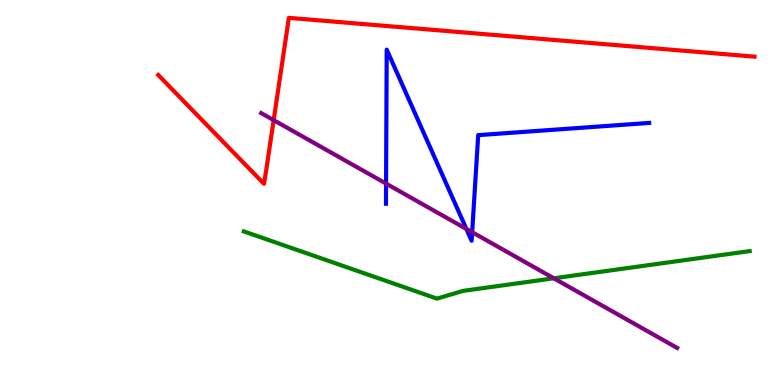[{'lines': ['blue', 'red'], 'intersections': []}, {'lines': ['green', 'red'], 'intersections': []}, {'lines': ['purple', 'red'], 'intersections': [{'x': 3.53, 'y': 6.88}]}, {'lines': ['blue', 'green'], 'intersections': []}, {'lines': ['blue', 'purple'], 'intersections': [{'x': 4.98, 'y': 5.23}, {'x': 6.02, 'y': 4.05}, {'x': 6.09, 'y': 3.97}]}, {'lines': ['green', 'purple'], 'intersections': [{'x': 7.15, 'y': 2.77}]}]